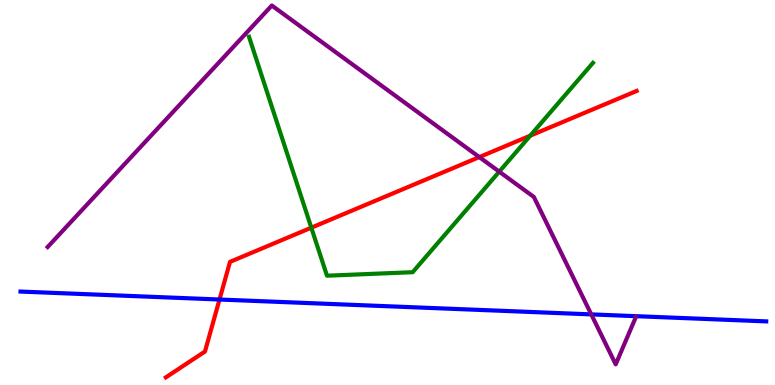[{'lines': ['blue', 'red'], 'intersections': [{'x': 2.83, 'y': 2.22}]}, {'lines': ['green', 'red'], 'intersections': [{'x': 4.02, 'y': 4.09}, {'x': 6.84, 'y': 6.48}]}, {'lines': ['purple', 'red'], 'intersections': [{'x': 6.18, 'y': 5.92}]}, {'lines': ['blue', 'green'], 'intersections': []}, {'lines': ['blue', 'purple'], 'intersections': [{'x': 7.63, 'y': 1.83}]}, {'lines': ['green', 'purple'], 'intersections': [{'x': 6.44, 'y': 5.54}]}]